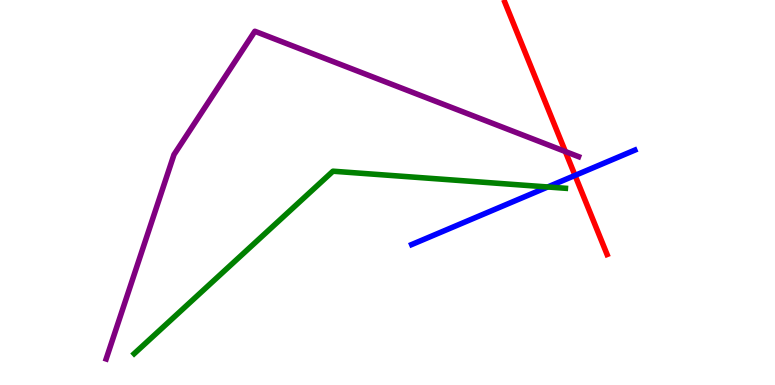[{'lines': ['blue', 'red'], 'intersections': [{'x': 7.42, 'y': 5.44}]}, {'lines': ['green', 'red'], 'intersections': []}, {'lines': ['purple', 'red'], 'intersections': [{'x': 7.29, 'y': 6.06}]}, {'lines': ['blue', 'green'], 'intersections': [{'x': 7.07, 'y': 5.14}]}, {'lines': ['blue', 'purple'], 'intersections': []}, {'lines': ['green', 'purple'], 'intersections': []}]